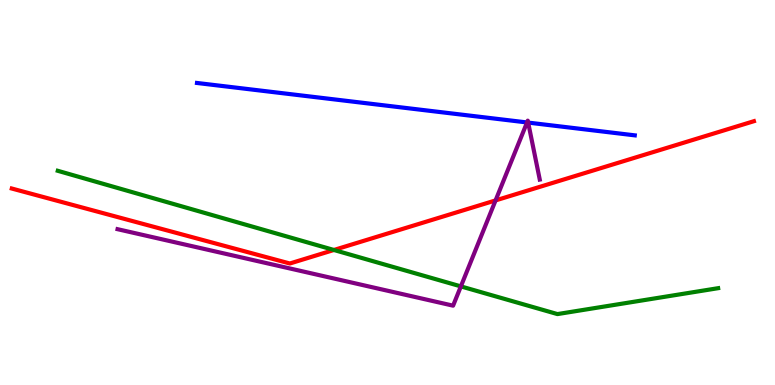[{'lines': ['blue', 'red'], 'intersections': []}, {'lines': ['green', 'red'], 'intersections': [{'x': 4.31, 'y': 3.51}]}, {'lines': ['purple', 'red'], 'intersections': [{'x': 6.39, 'y': 4.79}]}, {'lines': ['blue', 'green'], 'intersections': []}, {'lines': ['blue', 'purple'], 'intersections': [{'x': 6.8, 'y': 6.82}, {'x': 6.82, 'y': 6.82}]}, {'lines': ['green', 'purple'], 'intersections': [{'x': 5.95, 'y': 2.56}]}]